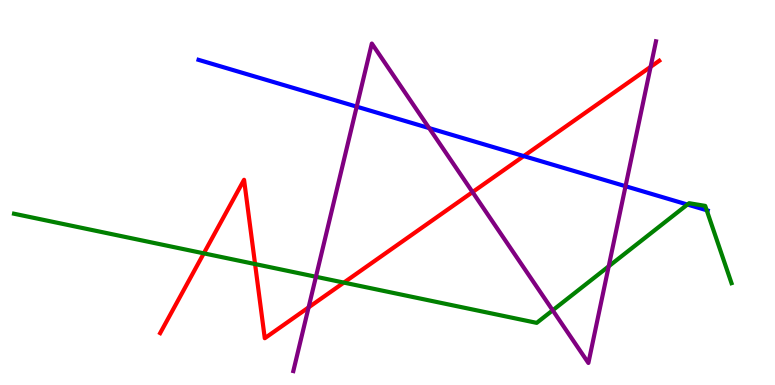[{'lines': ['blue', 'red'], 'intersections': [{'x': 6.76, 'y': 5.95}]}, {'lines': ['green', 'red'], 'intersections': [{'x': 2.63, 'y': 3.42}, {'x': 3.29, 'y': 3.14}, {'x': 4.44, 'y': 2.66}]}, {'lines': ['purple', 'red'], 'intersections': [{'x': 3.98, 'y': 2.02}, {'x': 6.1, 'y': 5.01}, {'x': 8.4, 'y': 8.26}]}, {'lines': ['blue', 'green'], 'intersections': [{'x': 8.87, 'y': 4.69}, {'x': 9.12, 'y': 4.54}]}, {'lines': ['blue', 'purple'], 'intersections': [{'x': 4.6, 'y': 7.23}, {'x': 5.54, 'y': 6.67}, {'x': 8.07, 'y': 5.16}]}, {'lines': ['green', 'purple'], 'intersections': [{'x': 4.08, 'y': 2.81}, {'x': 7.13, 'y': 1.94}, {'x': 7.85, 'y': 3.08}]}]